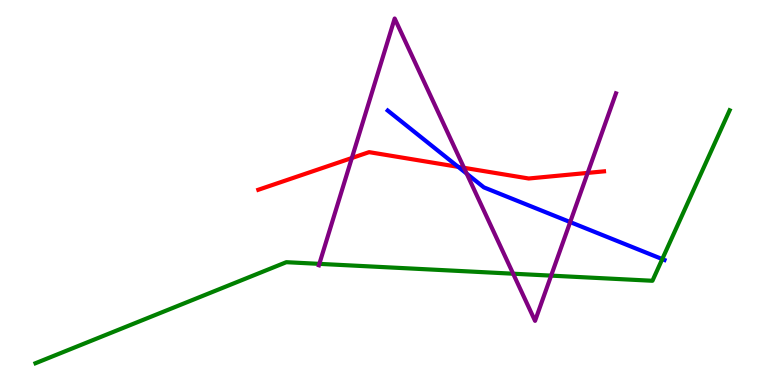[{'lines': ['blue', 'red'], 'intersections': [{'x': 5.91, 'y': 5.67}]}, {'lines': ['green', 'red'], 'intersections': []}, {'lines': ['purple', 'red'], 'intersections': [{'x': 4.54, 'y': 5.9}, {'x': 5.99, 'y': 5.64}, {'x': 7.58, 'y': 5.51}]}, {'lines': ['blue', 'green'], 'intersections': [{'x': 8.55, 'y': 3.27}]}, {'lines': ['blue', 'purple'], 'intersections': [{'x': 6.02, 'y': 5.49}, {'x': 7.36, 'y': 4.23}]}, {'lines': ['green', 'purple'], 'intersections': [{'x': 4.12, 'y': 3.15}, {'x': 6.62, 'y': 2.89}, {'x': 7.11, 'y': 2.84}]}]